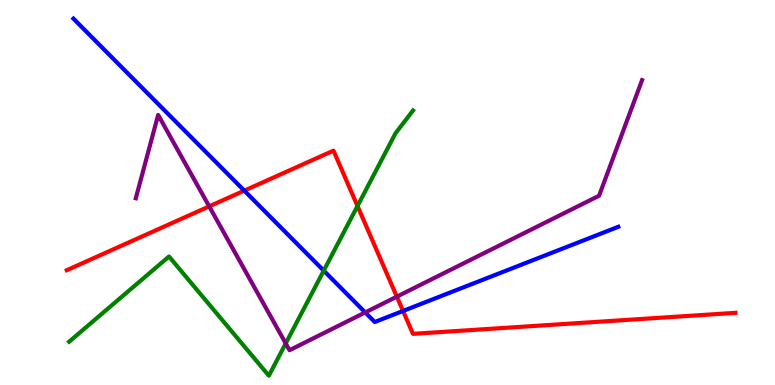[{'lines': ['blue', 'red'], 'intersections': [{'x': 3.15, 'y': 5.05}, {'x': 5.2, 'y': 1.92}]}, {'lines': ['green', 'red'], 'intersections': [{'x': 4.61, 'y': 4.65}]}, {'lines': ['purple', 'red'], 'intersections': [{'x': 2.7, 'y': 4.64}, {'x': 5.12, 'y': 2.29}]}, {'lines': ['blue', 'green'], 'intersections': [{'x': 4.18, 'y': 2.97}]}, {'lines': ['blue', 'purple'], 'intersections': [{'x': 4.71, 'y': 1.88}]}, {'lines': ['green', 'purple'], 'intersections': [{'x': 3.69, 'y': 1.08}]}]